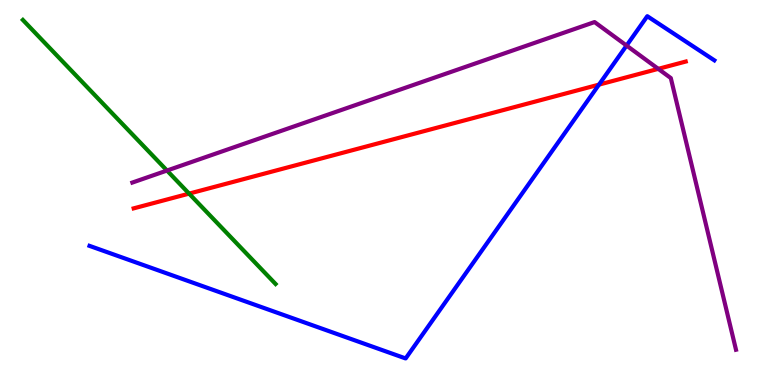[{'lines': ['blue', 'red'], 'intersections': [{'x': 7.73, 'y': 7.8}]}, {'lines': ['green', 'red'], 'intersections': [{'x': 2.44, 'y': 4.97}]}, {'lines': ['purple', 'red'], 'intersections': [{'x': 8.49, 'y': 8.21}]}, {'lines': ['blue', 'green'], 'intersections': []}, {'lines': ['blue', 'purple'], 'intersections': [{'x': 8.08, 'y': 8.82}]}, {'lines': ['green', 'purple'], 'intersections': [{'x': 2.15, 'y': 5.57}]}]